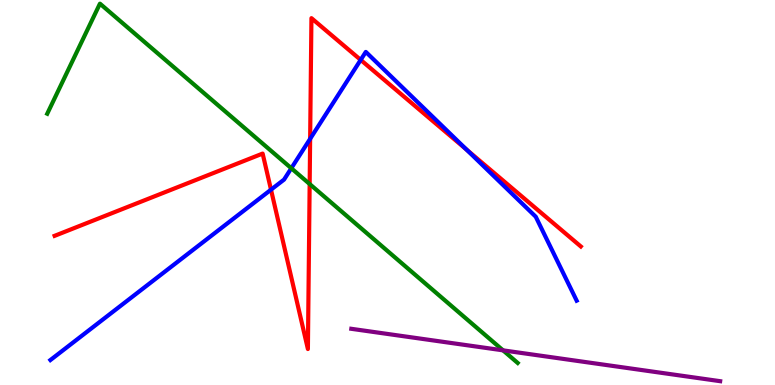[{'lines': ['blue', 'red'], 'intersections': [{'x': 3.5, 'y': 5.07}, {'x': 4.0, 'y': 6.39}, {'x': 4.65, 'y': 8.44}, {'x': 6.02, 'y': 6.11}]}, {'lines': ['green', 'red'], 'intersections': [{'x': 4.0, 'y': 5.22}]}, {'lines': ['purple', 'red'], 'intersections': []}, {'lines': ['blue', 'green'], 'intersections': [{'x': 3.76, 'y': 5.63}]}, {'lines': ['blue', 'purple'], 'intersections': []}, {'lines': ['green', 'purple'], 'intersections': [{'x': 6.49, 'y': 0.9}]}]